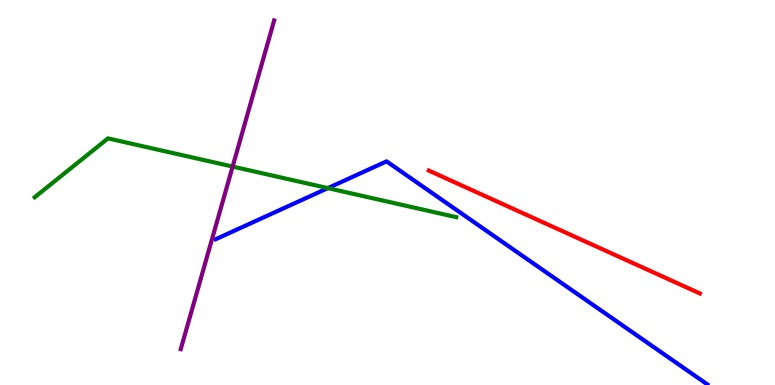[{'lines': ['blue', 'red'], 'intersections': []}, {'lines': ['green', 'red'], 'intersections': []}, {'lines': ['purple', 'red'], 'intersections': []}, {'lines': ['blue', 'green'], 'intersections': [{'x': 4.23, 'y': 5.11}]}, {'lines': ['blue', 'purple'], 'intersections': []}, {'lines': ['green', 'purple'], 'intersections': [{'x': 3.0, 'y': 5.67}]}]